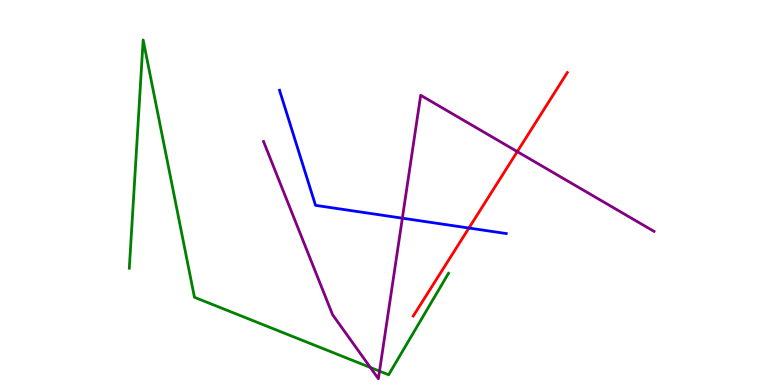[{'lines': ['blue', 'red'], 'intersections': [{'x': 6.05, 'y': 4.08}]}, {'lines': ['green', 'red'], 'intersections': []}, {'lines': ['purple', 'red'], 'intersections': [{'x': 6.67, 'y': 6.06}]}, {'lines': ['blue', 'green'], 'intersections': []}, {'lines': ['blue', 'purple'], 'intersections': [{'x': 5.19, 'y': 4.33}]}, {'lines': ['green', 'purple'], 'intersections': [{'x': 4.78, 'y': 0.455}, {'x': 4.9, 'y': 0.36}]}]